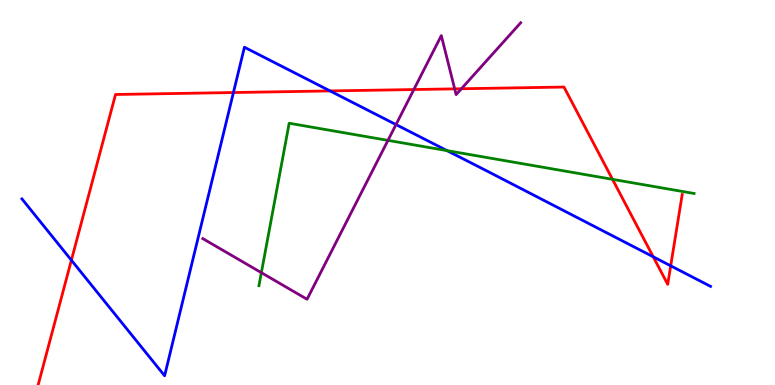[{'lines': ['blue', 'red'], 'intersections': [{'x': 0.921, 'y': 3.24}, {'x': 3.01, 'y': 7.6}, {'x': 4.26, 'y': 7.64}, {'x': 8.43, 'y': 3.33}, {'x': 8.65, 'y': 3.1}]}, {'lines': ['green', 'red'], 'intersections': [{'x': 7.9, 'y': 5.34}]}, {'lines': ['purple', 'red'], 'intersections': [{'x': 5.34, 'y': 7.67}, {'x': 5.87, 'y': 7.69}, {'x': 5.95, 'y': 7.69}]}, {'lines': ['blue', 'green'], 'intersections': [{'x': 5.77, 'y': 6.09}]}, {'lines': ['blue', 'purple'], 'intersections': [{'x': 5.11, 'y': 6.76}]}, {'lines': ['green', 'purple'], 'intersections': [{'x': 3.37, 'y': 2.92}, {'x': 5.01, 'y': 6.35}]}]